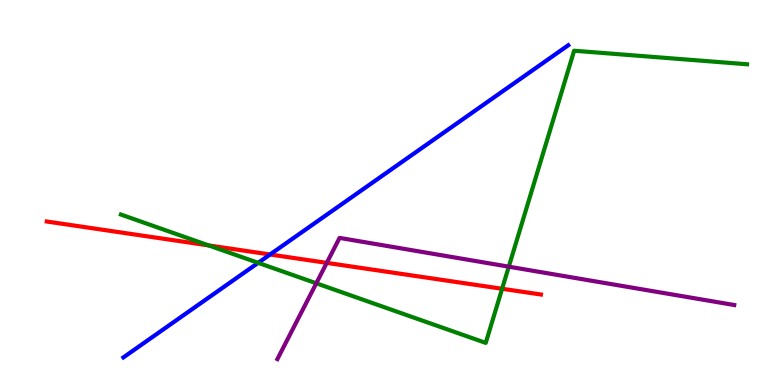[{'lines': ['blue', 'red'], 'intersections': [{'x': 3.48, 'y': 3.39}]}, {'lines': ['green', 'red'], 'intersections': [{'x': 2.69, 'y': 3.63}, {'x': 6.48, 'y': 2.5}]}, {'lines': ['purple', 'red'], 'intersections': [{'x': 4.22, 'y': 3.17}]}, {'lines': ['blue', 'green'], 'intersections': [{'x': 3.33, 'y': 3.17}]}, {'lines': ['blue', 'purple'], 'intersections': []}, {'lines': ['green', 'purple'], 'intersections': [{'x': 4.08, 'y': 2.64}, {'x': 6.57, 'y': 3.07}]}]